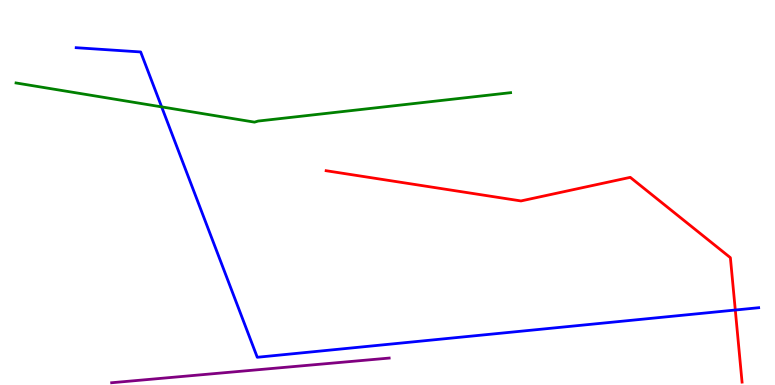[{'lines': ['blue', 'red'], 'intersections': [{'x': 9.49, 'y': 1.95}]}, {'lines': ['green', 'red'], 'intersections': []}, {'lines': ['purple', 'red'], 'intersections': []}, {'lines': ['blue', 'green'], 'intersections': [{'x': 2.09, 'y': 7.22}]}, {'lines': ['blue', 'purple'], 'intersections': []}, {'lines': ['green', 'purple'], 'intersections': []}]